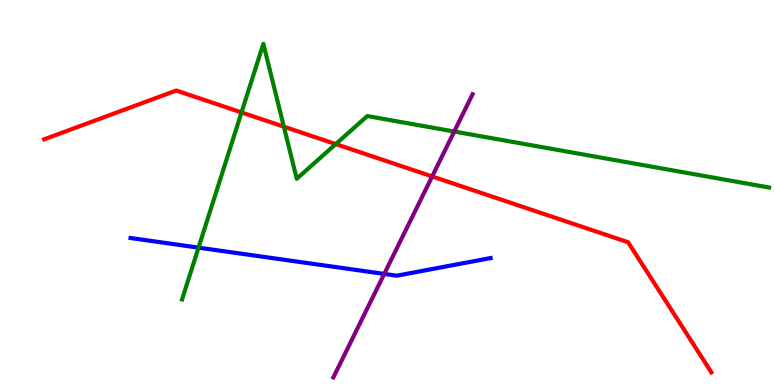[{'lines': ['blue', 'red'], 'intersections': []}, {'lines': ['green', 'red'], 'intersections': [{'x': 3.12, 'y': 7.08}, {'x': 3.66, 'y': 6.71}, {'x': 4.33, 'y': 6.26}]}, {'lines': ['purple', 'red'], 'intersections': [{'x': 5.58, 'y': 5.42}]}, {'lines': ['blue', 'green'], 'intersections': [{'x': 2.56, 'y': 3.57}]}, {'lines': ['blue', 'purple'], 'intersections': [{'x': 4.96, 'y': 2.89}]}, {'lines': ['green', 'purple'], 'intersections': [{'x': 5.86, 'y': 6.58}]}]